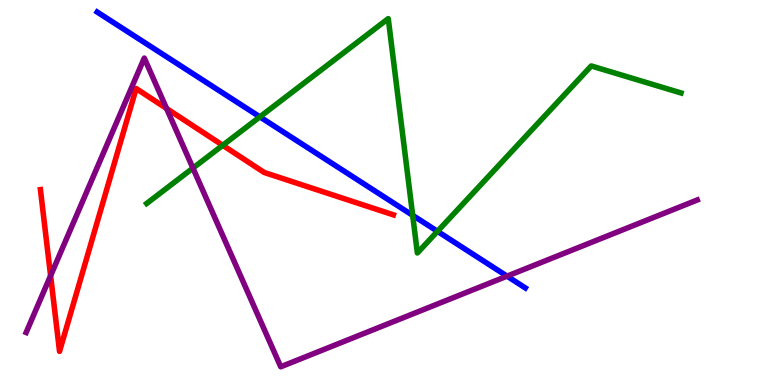[{'lines': ['blue', 'red'], 'intersections': []}, {'lines': ['green', 'red'], 'intersections': [{'x': 2.87, 'y': 6.23}]}, {'lines': ['purple', 'red'], 'intersections': [{'x': 0.653, 'y': 2.84}, {'x': 2.15, 'y': 7.18}]}, {'lines': ['blue', 'green'], 'intersections': [{'x': 3.35, 'y': 6.96}, {'x': 5.32, 'y': 4.41}, {'x': 5.65, 'y': 3.99}]}, {'lines': ['blue', 'purple'], 'intersections': [{'x': 6.54, 'y': 2.83}]}, {'lines': ['green', 'purple'], 'intersections': [{'x': 2.49, 'y': 5.63}]}]